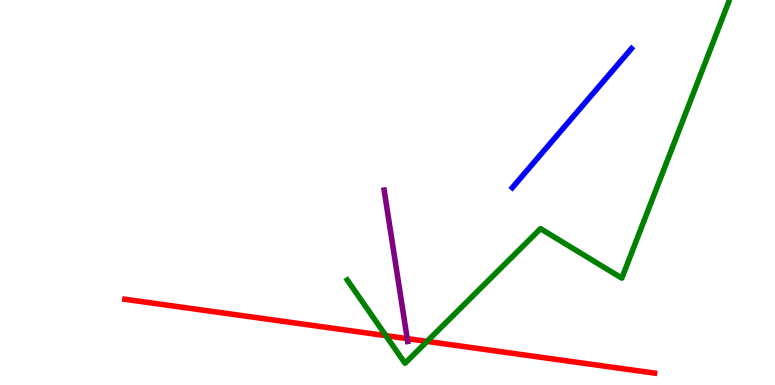[{'lines': ['blue', 'red'], 'intersections': []}, {'lines': ['green', 'red'], 'intersections': [{'x': 4.98, 'y': 1.28}, {'x': 5.51, 'y': 1.13}]}, {'lines': ['purple', 'red'], 'intersections': [{'x': 5.25, 'y': 1.2}]}, {'lines': ['blue', 'green'], 'intersections': []}, {'lines': ['blue', 'purple'], 'intersections': []}, {'lines': ['green', 'purple'], 'intersections': []}]